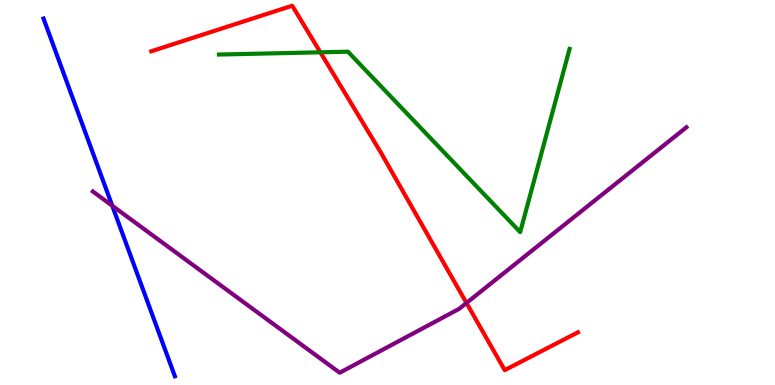[{'lines': ['blue', 'red'], 'intersections': []}, {'lines': ['green', 'red'], 'intersections': [{'x': 4.13, 'y': 8.64}]}, {'lines': ['purple', 'red'], 'intersections': [{'x': 6.02, 'y': 2.13}]}, {'lines': ['blue', 'green'], 'intersections': []}, {'lines': ['blue', 'purple'], 'intersections': [{'x': 1.45, 'y': 4.66}]}, {'lines': ['green', 'purple'], 'intersections': []}]